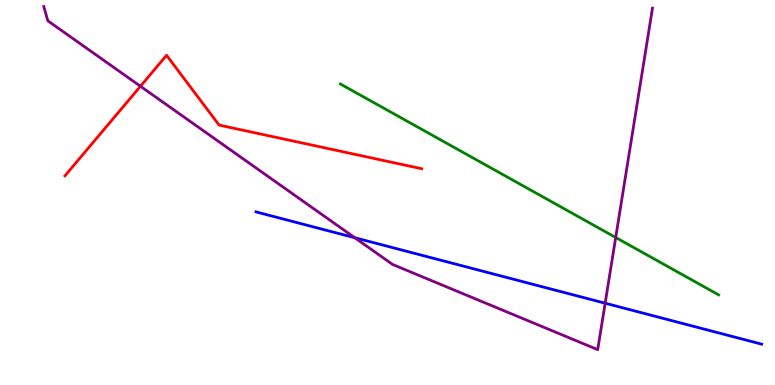[{'lines': ['blue', 'red'], 'intersections': []}, {'lines': ['green', 'red'], 'intersections': []}, {'lines': ['purple', 'red'], 'intersections': [{'x': 1.81, 'y': 7.76}]}, {'lines': ['blue', 'green'], 'intersections': []}, {'lines': ['blue', 'purple'], 'intersections': [{'x': 4.58, 'y': 3.83}, {'x': 7.81, 'y': 2.12}]}, {'lines': ['green', 'purple'], 'intersections': [{'x': 7.94, 'y': 3.83}]}]